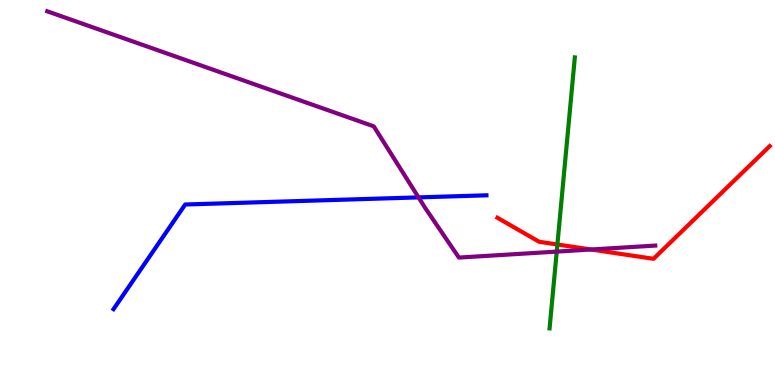[{'lines': ['blue', 'red'], 'intersections': []}, {'lines': ['green', 'red'], 'intersections': [{'x': 7.19, 'y': 3.65}]}, {'lines': ['purple', 'red'], 'intersections': [{'x': 7.63, 'y': 3.52}]}, {'lines': ['blue', 'green'], 'intersections': []}, {'lines': ['blue', 'purple'], 'intersections': [{'x': 5.4, 'y': 4.87}]}, {'lines': ['green', 'purple'], 'intersections': [{'x': 7.18, 'y': 3.46}]}]